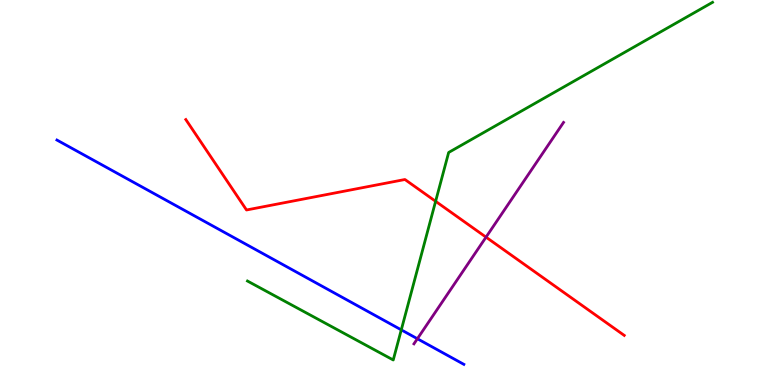[{'lines': ['blue', 'red'], 'intersections': []}, {'lines': ['green', 'red'], 'intersections': [{'x': 5.62, 'y': 4.77}]}, {'lines': ['purple', 'red'], 'intersections': [{'x': 6.27, 'y': 3.84}]}, {'lines': ['blue', 'green'], 'intersections': [{'x': 5.18, 'y': 1.43}]}, {'lines': ['blue', 'purple'], 'intersections': [{'x': 5.39, 'y': 1.2}]}, {'lines': ['green', 'purple'], 'intersections': []}]